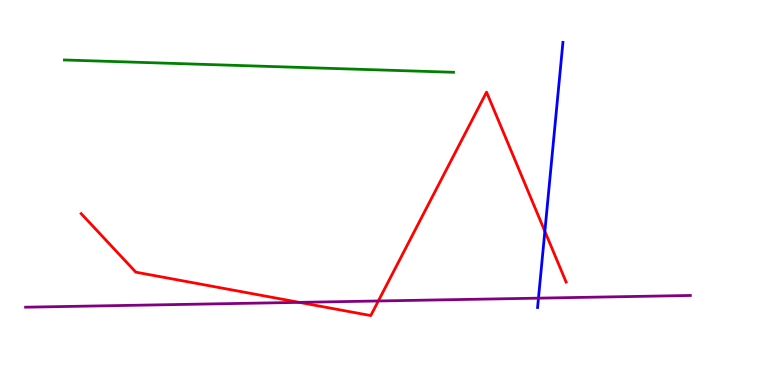[{'lines': ['blue', 'red'], 'intersections': [{'x': 7.03, 'y': 3.99}]}, {'lines': ['green', 'red'], 'intersections': []}, {'lines': ['purple', 'red'], 'intersections': [{'x': 3.86, 'y': 2.15}, {'x': 4.88, 'y': 2.18}]}, {'lines': ['blue', 'green'], 'intersections': []}, {'lines': ['blue', 'purple'], 'intersections': [{'x': 6.95, 'y': 2.26}]}, {'lines': ['green', 'purple'], 'intersections': []}]